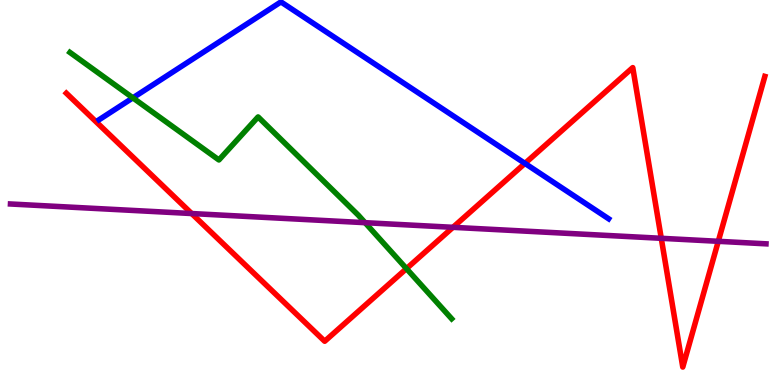[{'lines': ['blue', 'red'], 'intersections': [{'x': 6.77, 'y': 5.76}]}, {'lines': ['green', 'red'], 'intersections': [{'x': 5.24, 'y': 3.02}]}, {'lines': ['purple', 'red'], 'intersections': [{'x': 2.47, 'y': 4.45}, {'x': 5.84, 'y': 4.1}, {'x': 8.53, 'y': 3.81}, {'x': 9.27, 'y': 3.73}]}, {'lines': ['blue', 'green'], 'intersections': [{'x': 1.71, 'y': 7.46}]}, {'lines': ['blue', 'purple'], 'intersections': []}, {'lines': ['green', 'purple'], 'intersections': [{'x': 4.71, 'y': 4.22}]}]